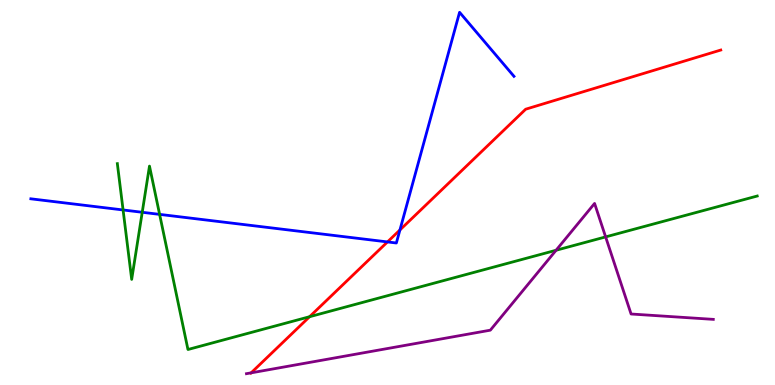[{'lines': ['blue', 'red'], 'intersections': [{'x': 5.0, 'y': 3.72}, {'x': 5.16, 'y': 4.03}]}, {'lines': ['green', 'red'], 'intersections': [{'x': 3.99, 'y': 1.77}]}, {'lines': ['purple', 'red'], 'intersections': [{'x': 3.24, 'y': 0.316}]}, {'lines': ['blue', 'green'], 'intersections': [{'x': 1.59, 'y': 4.55}, {'x': 1.84, 'y': 4.49}, {'x': 2.06, 'y': 4.43}]}, {'lines': ['blue', 'purple'], 'intersections': []}, {'lines': ['green', 'purple'], 'intersections': [{'x': 7.18, 'y': 3.5}, {'x': 7.81, 'y': 3.85}]}]